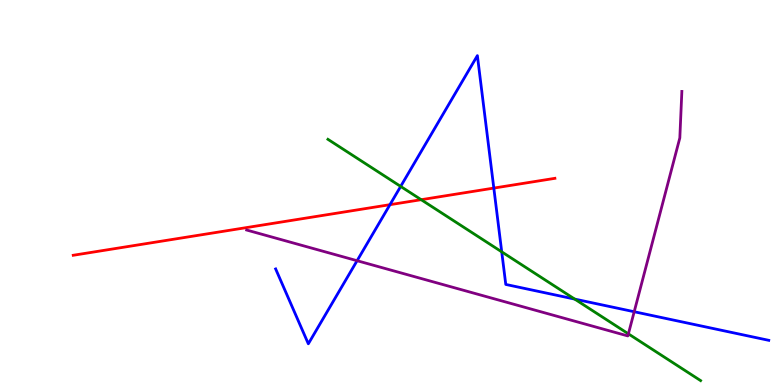[{'lines': ['blue', 'red'], 'intersections': [{'x': 5.03, 'y': 4.68}, {'x': 6.37, 'y': 5.11}]}, {'lines': ['green', 'red'], 'intersections': [{'x': 5.43, 'y': 4.81}]}, {'lines': ['purple', 'red'], 'intersections': []}, {'lines': ['blue', 'green'], 'intersections': [{'x': 5.17, 'y': 5.16}, {'x': 6.47, 'y': 3.46}, {'x': 7.42, 'y': 2.23}]}, {'lines': ['blue', 'purple'], 'intersections': [{'x': 4.61, 'y': 3.23}, {'x': 8.18, 'y': 1.9}]}, {'lines': ['green', 'purple'], 'intersections': [{'x': 8.11, 'y': 1.33}]}]